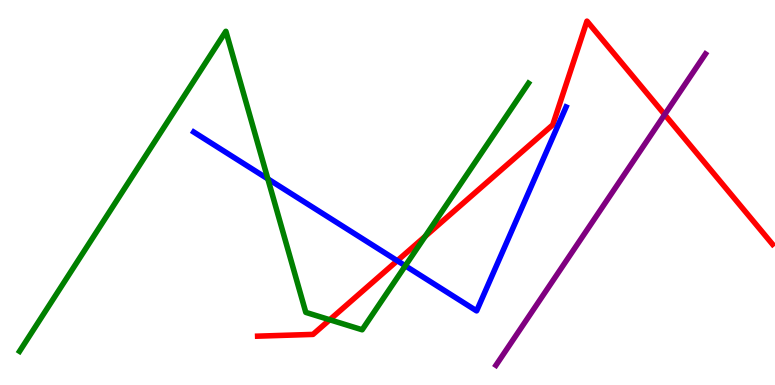[{'lines': ['blue', 'red'], 'intersections': [{'x': 5.13, 'y': 3.23}]}, {'lines': ['green', 'red'], 'intersections': [{'x': 4.25, 'y': 1.69}, {'x': 5.49, 'y': 3.86}]}, {'lines': ['purple', 'red'], 'intersections': [{'x': 8.58, 'y': 7.02}]}, {'lines': ['blue', 'green'], 'intersections': [{'x': 3.46, 'y': 5.35}, {'x': 5.23, 'y': 3.1}]}, {'lines': ['blue', 'purple'], 'intersections': []}, {'lines': ['green', 'purple'], 'intersections': []}]